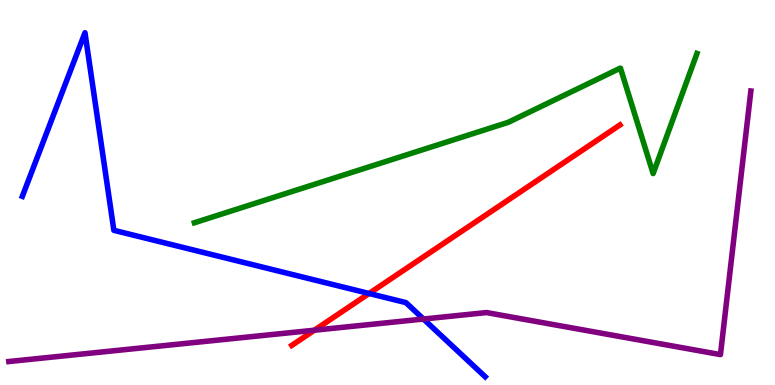[{'lines': ['blue', 'red'], 'intersections': [{'x': 4.76, 'y': 2.38}]}, {'lines': ['green', 'red'], 'intersections': []}, {'lines': ['purple', 'red'], 'intersections': [{'x': 4.06, 'y': 1.42}]}, {'lines': ['blue', 'green'], 'intersections': []}, {'lines': ['blue', 'purple'], 'intersections': [{'x': 5.46, 'y': 1.71}]}, {'lines': ['green', 'purple'], 'intersections': []}]